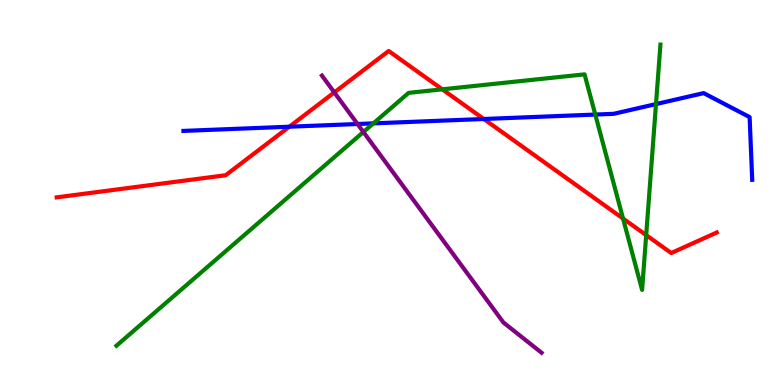[{'lines': ['blue', 'red'], 'intersections': [{'x': 3.73, 'y': 6.71}, {'x': 6.24, 'y': 6.91}]}, {'lines': ['green', 'red'], 'intersections': [{'x': 5.71, 'y': 7.68}, {'x': 8.04, 'y': 4.32}, {'x': 8.34, 'y': 3.89}]}, {'lines': ['purple', 'red'], 'intersections': [{'x': 4.31, 'y': 7.6}]}, {'lines': ['blue', 'green'], 'intersections': [{'x': 4.82, 'y': 6.8}, {'x': 7.68, 'y': 7.02}, {'x': 8.46, 'y': 7.3}]}, {'lines': ['blue', 'purple'], 'intersections': [{'x': 4.61, 'y': 6.78}]}, {'lines': ['green', 'purple'], 'intersections': [{'x': 4.69, 'y': 6.57}]}]